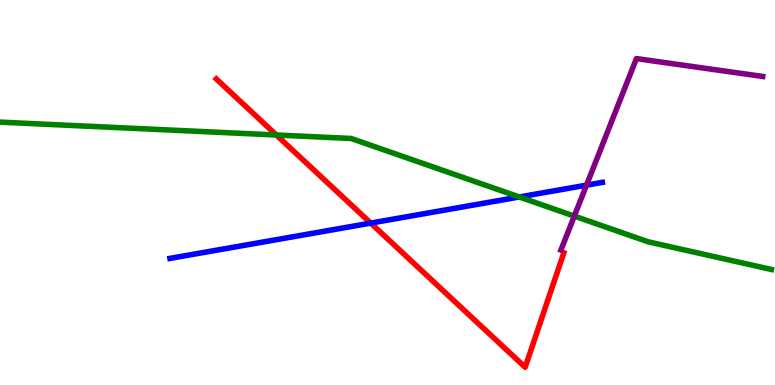[{'lines': ['blue', 'red'], 'intersections': [{'x': 4.78, 'y': 4.21}]}, {'lines': ['green', 'red'], 'intersections': [{'x': 3.57, 'y': 6.49}]}, {'lines': ['purple', 'red'], 'intersections': []}, {'lines': ['blue', 'green'], 'intersections': [{'x': 6.7, 'y': 4.88}]}, {'lines': ['blue', 'purple'], 'intersections': [{'x': 7.57, 'y': 5.19}]}, {'lines': ['green', 'purple'], 'intersections': [{'x': 7.41, 'y': 4.39}]}]